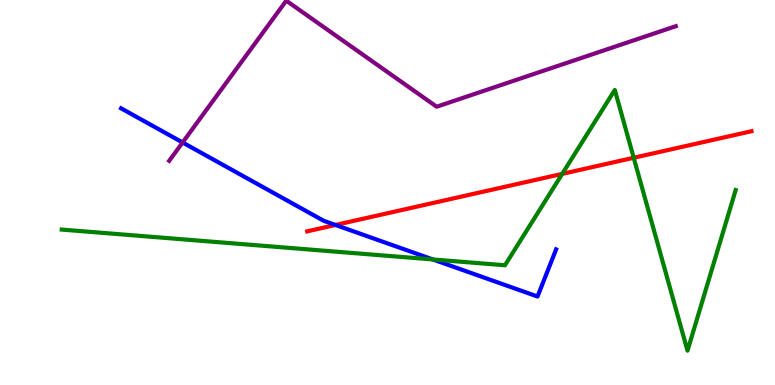[{'lines': ['blue', 'red'], 'intersections': [{'x': 4.33, 'y': 4.16}]}, {'lines': ['green', 'red'], 'intersections': [{'x': 7.25, 'y': 5.48}, {'x': 8.18, 'y': 5.9}]}, {'lines': ['purple', 'red'], 'intersections': []}, {'lines': ['blue', 'green'], 'intersections': [{'x': 5.59, 'y': 3.26}]}, {'lines': ['blue', 'purple'], 'intersections': [{'x': 2.36, 'y': 6.3}]}, {'lines': ['green', 'purple'], 'intersections': []}]